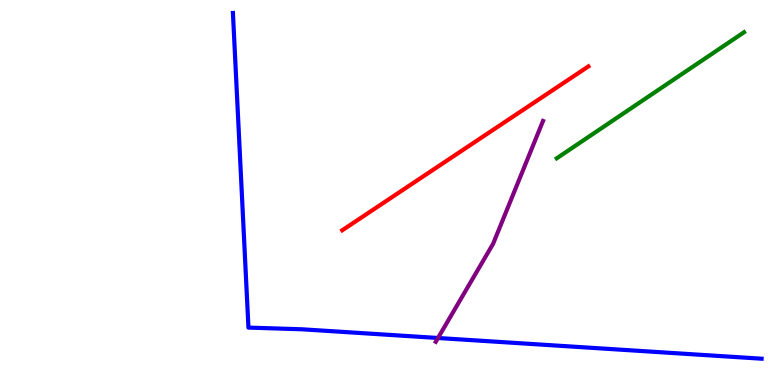[{'lines': ['blue', 'red'], 'intersections': []}, {'lines': ['green', 'red'], 'intersections': []}, {'lines': ['purple', 'red'], 'intersections': []}, {'lines': ['blue', 'green'], 'intersections': []}, {'lines': ['blue', 'purple'], 'intersections': [{'x': 5.65, 'y': 1.22}]}, {'lines': ['green', 'purple'], 'intersections': []}]